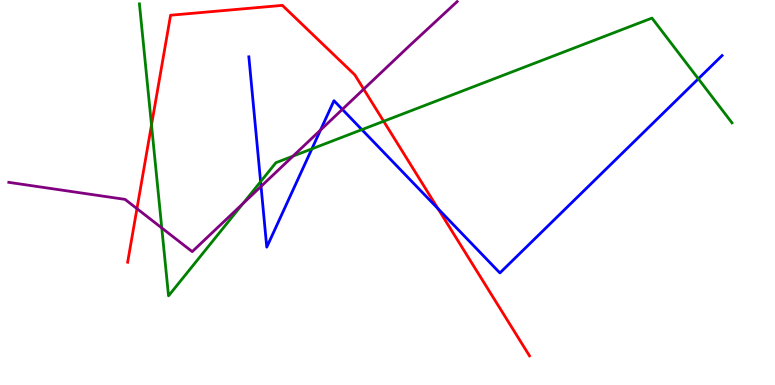[{'lines': ['blue', 'red'], 'intersections': [{'x': 5.65, 'y': 4.58}]}, {'lines': ['green', 'red'], 'intersections': [{'x': 1.95, 'y': 6.75}, {'x': 4.95, 'y': 6.85}]}, {'lines': ['purple', 'red'], 'intersections': [{'x': 1.77, 'y': 4.58}, {'x': 4.69, 'y': 7.68}]}, {'lines': ['blue', 'green'], 'intersections': [{'x': 3.36, 'y': 5.28}, {'x': 4.02, 'y': 6.13}, {'x': 4.67, 'y': 6.63}, {'x': 9.01, 'y': 7.95}]}, {'lines': ['blue', 'purple'], 'intersections': [{'x': 3.37, 'y': 5.16}, {'x': 4.14, 'y': 6.62}, {'x': 4.42, 'y': 7.16}]}, {'lines': ['green', 'purple'], 'intersections': [{'x': 2.09, 'y': 4.08}, {'x': 3.14, 'y': 4.71}, {'x': 3.78, 'y': 5.94}]}]